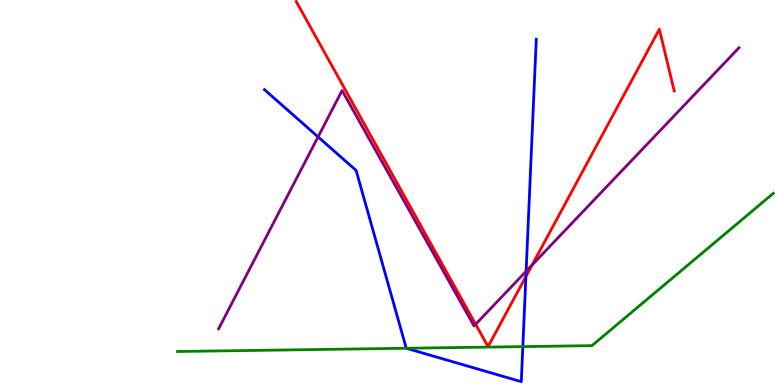[{'lines': ['blue', 'red'], 'intersections': [{'x': 6.79, 'y': 2.82}]}, {'lines': ['green', 'red'], 'intersections': []}, {'lines': ['purple', 'red'], 'intersections': [{'x': 6.14, 'y': 1.58}, {'x': 6.87, 'y': 3.12}]}, {'lines': ['blue', 'green'], 'intersections': [{'x': 5.24, 'y': 0.954}, {'x': 6.75, 'y': 0.997}]}, {'lines': ['blue', 'purple'], 'intersections': [{'x': 4.1, 'y': 6.44}, {'x': 6.79, 'y': 2.95}]}, {'lines': ['green', 'purple'], 'intersections': []}]